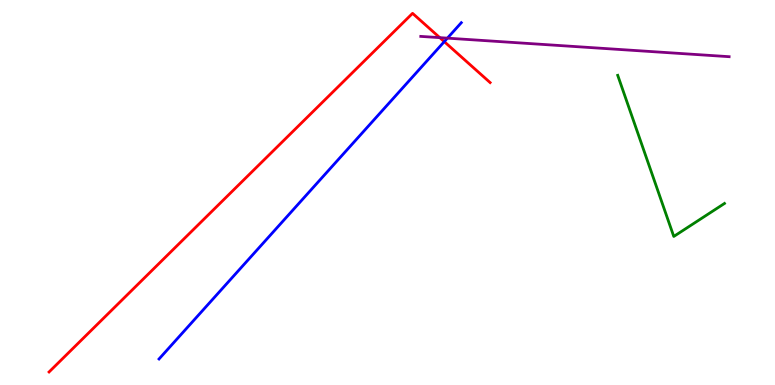[{'lines': ['blue', 'red'], 'intersections': [{'x': 5.73, 'y': 8.92}]}, {'lines': ['green', 'red'], 'intersections': []}, {'lines': ['purple', 'red'], 'intersections': [{'x': 5.67, 'y': 9.02}]}, {'lines': ['blue', 'green'], 'intersections': []}, {'lines': ['blue', 'purple'], 'intersections': [{'x': 5.77, 'y': 9.01}]}, {'lines': ['green', 'purple'], 'intersections': []}]